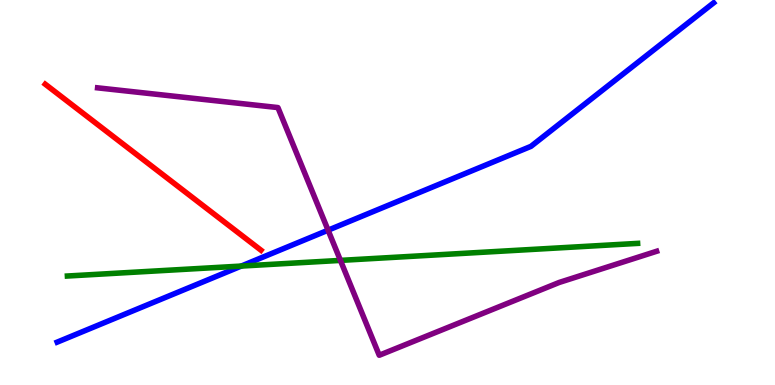[{'lines': ['blue', 'red'], 'intersections': []}, {'lines': ['green', 'red'], 'intersections': []}, {'lines': ['purple', 'red'], 'intersections': []}, {'lines': ['blue', 'green'], 'intersections': [{'x': 3.11, 'y': 3.09}]}, {'lines': ['blue', 'purple'], 'intersections': [{'x': 4.23, 'y': 4.02}]}, {'lines': ['green', 'purple'], 'intersections': [{'x': 4.39, 'y': 3.24}]}]